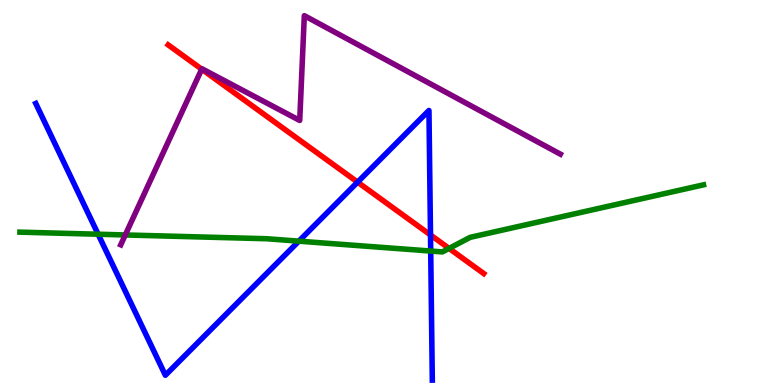[{'lines': ['blue', 'red'], 'intersections': [{'x': 4.61, 'y': 5.27}, {'x': 5.55, 'y': 3.9}]}, {'lines': ['green', 'red'], 'intersections': [{'x': 5.79, 'y': 3.55}]}, {'lines': ['purple', 'red'], 'intersections': [{'x': 2.6, 'y': 8.2}]}, {'lines': ['blue', 'green'], 'intersections': [{'x': 1.27, 'y': 3.92}, {'x': 3.86, 'y': 3.74}, {'x': 5.56, 'y': 3.48}]}, {'lines': ['blue', 'purple'], 'intersections': []}, {'lines': ['green', 'purple'], 'intersections': [{'x': 1.62, 'y': 3.9}]}]